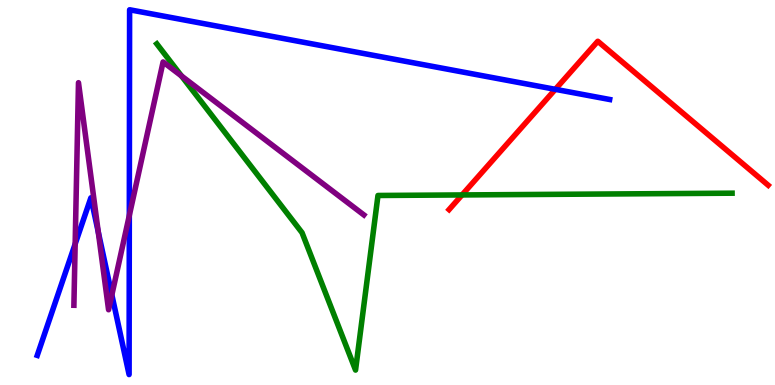[{'lines': ['blue', 'red'], 'intersections': [{'x': 7.17, 'y': 7.68}]}, {'lines': ['green', 'red'], 'intersections': [{'x': 5.96, 'y': 4.94}]}, {'lines': ['purple', 'red'], 'intersections': []}, {'lines': ['blue', 'green'], 'intersections': []}, {'lines': ['blue', 'purple'], 'intersections': [{'x': 0.97, 'y': 3.66}, {'x': 1.27, 'y': 3.97}, {'x': 1.44, 'y': 2.34}, {'x': 1.67, 'y': 4.4}]}, {'lines': ['green', 'purple'], 'intersections': [{'x': 2.34, 'y': 8.03}]}]